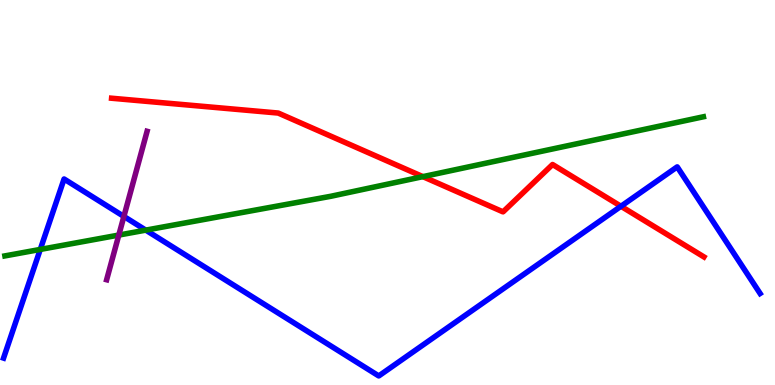[{'lines': ['blue', 'red'], 'intersections': [{'x': 8.01, 'y': 4.64}]}, {'lines': ['green', 'red'], 'intersections': [{'x': 5.46, 'y': 5.41}]}, {'lines': ['purple', 'red'], 'intersections': []}, {'lines': ['blue', 'green'], 'intersections': [{'x': 0.52, 'y': 3.52}, {'x': 1.88, 'y': 4.02}]}, {'lines': ['blue', 'purple'], 'intersections': [{'x': 1.6, 'y': 4.38}]}, {'lines': ['green', 'purple'], 'intersections': [{'x': 1.53, 'y': 3.89}]}]